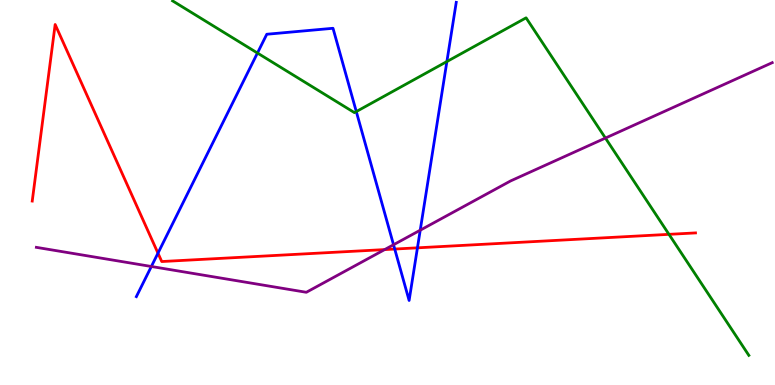[{'lines': ['blue', 'red'], 'intersections': [{'x': 2.04, 'y': 3.42}, {'x': 5.09, 'y': 3.53}, {'x': 5.39, 'y': 3.56}]}, {'lines': ['green', 'red'], 'intersections': [{'x': 8.63, 'y': 3.91}]}, {'lines': ['purple', 'red'], 'intersections': [{'x': 4.96, 'y': 3.52}]}, {'lines': ['blue', 'green'], 'intersections': [{'x': 3.32, 'y': 8.62}, {'x': 4.6, 'y': 7.1}, {'x': 5.77, 'y': 8.4}]}, {'lines': ['blue', 'purple'], 'intersections': [{'x': 1.95, 'y': 3.08}, {'x': 5.08, 'y': 3.64}, {'x': 5.42, 'y': 4.02}]}, {'lines': ['green', 'purple'], 'intersections': [{'x': 7.81, 'y': 6.41}]}]